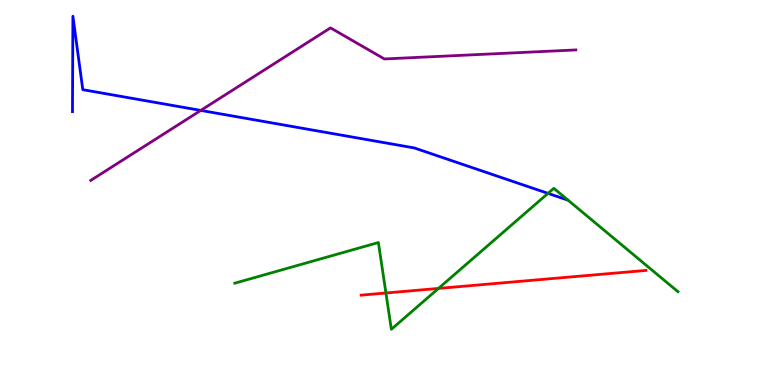[{'lines': ['blue', 'red'], 'intersections': []}, {'lines': ['green', 'red'], 'intersections': [{'x': 4.98, 'y': 2.39}, {'x': 5.66, 'y': 2.51}]}, {'lines': ['purple', 'red'], 'intersections': []}, {'lines': ['blue', 'green'], 'intersections': [{'x': 7.07, 'y': 4.98}]}, {'lines': ['blue', 'purple'], 'intersections': [{'x': 2.59, 'y': 7.13}]}, {'lines': ['green', 'purple'], 'intersections': []}]